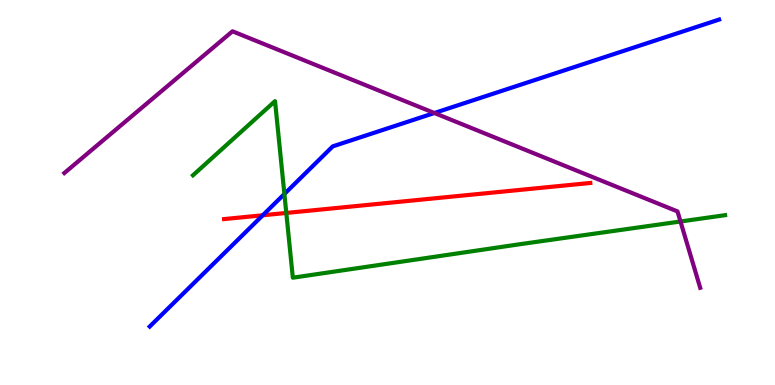[{'lines': ['blue', 'red'], 'intersections': [{'x': 3.39, 'y': 4.41}]}, {'lines': ['green', 'red'], 'intersections': [{'x': 3.69, 'y': 4.47}]}, {'lines': ['purple', 'red'], 'intersections': []}, {'lines': ['blue', 'green'], 'intersections': [{'x': 3.67, 'y': 4.96}]}, {'lines': ['blue', 'purple'], 'intersections': [{'x': 5.6, 'y': 7.06}]}, {'lines': ['green', 'purple'], 'intersections': [{'x': 8.78, 'y': 4.25}]}]